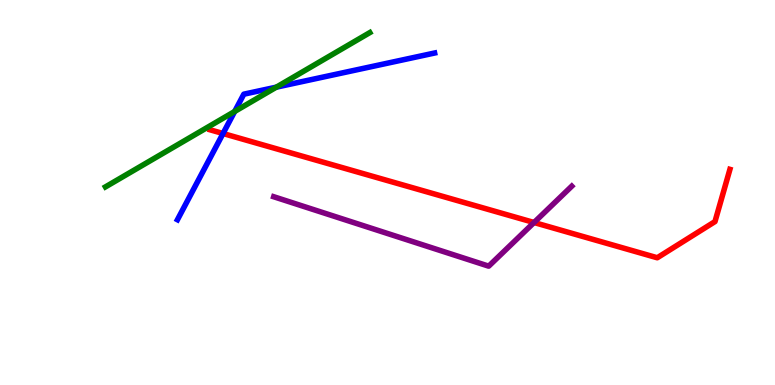[{'lines': ['blue', 'red'], 'intersections': [{'x': 2.88, 'y': 6.53}]}, {'lines': ['green', 'red'], 'intersections': []}, {'lines': ['purple', 'red'], 'intersections': [{'x': 6.89, 'y': 4.22}]}, {'lines': ['blue', 'green'], 'intersections': [{'x': 3.03, 'y': 7.1}, {'x': 3.57, 'y': 7.74}]}, {'lines': ['blue', 'purple'], 'intersections': []}, {'lines': ['green', 'purple'], 'intersections': []}]